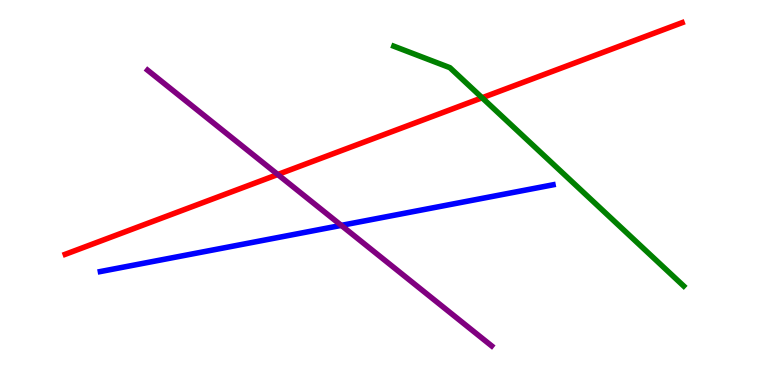[{'lines': ['blue', 'red'], 'intersections': []}, {'lines': ['green', 'red'], 'intersections': [{'x': 6.22, 'y': 7.46}]}, {'lines': ['purple', 'red'], 'intersections': [{'x': 3.58, 'y': 5.47}]}, {'lines': ['blue', 'green'], 'intersections': []}, {'lines': ['blue', 'purple'], 'intersections': [{'x': 4.4, 'y': 4.15}]}, {'lines': ['green', 'purple'], 'intersections': []}]